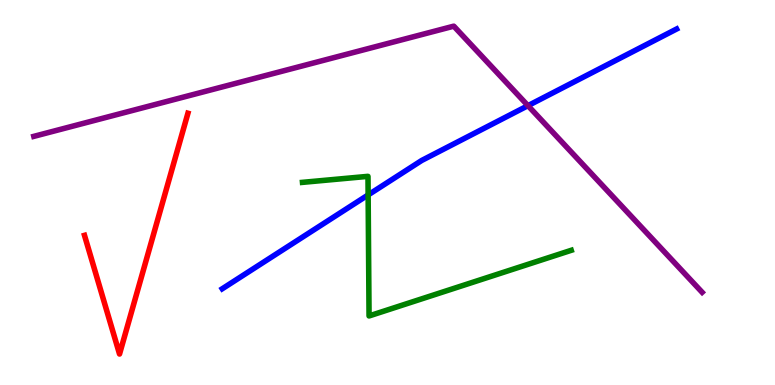[{'lines': ['blue', 'red'], 'intersections': []}, {'lines': ['green', 'red'], 'intersections': []}, {'lines': ['purple', 'red'], 'intersections': []}, {'lines': ['blue', 'green'], 'intersections': [{'x': 4.75, 'y': 4.94}]}, {'lines': ['blue', 'purple'], 'intersections': [{'x': 6.81, 'y': 7.26}]}, {'lines': ['green', 'purple'], 'intersections': []}]